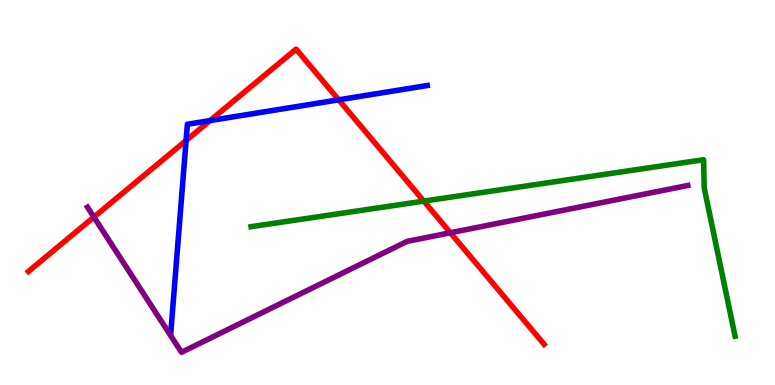[{'lines': ['blue', 'red'], 'intersections': [{'x': 2.4, 'y': 6.35}, {'x': 2.71, 'y': 6.87}, {'x': 4.37, 'y': 7.41}]}, {'lines': ['green', 'red'], 'intersections': [{'x': 5.47, 'y': 4.78}]}, {'lines': ['purple', 'red'], 'intersections': [{'x': 1.21, 'y': 4.36}, {'x': 5.81, 'y': 3.95}]}, {'lines': ['blue', 'green'], 'intersections': []}, {'lines': ['blue', 'purple'], 'intersections': []}, {'lines': ['green', 'purple'], 'intersections': []}]